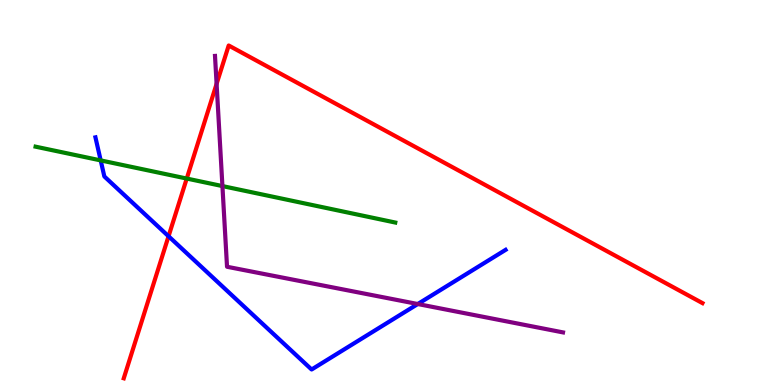[{'lines': ['blue', 'red'], 'intersections': [{'x': 2.17, 'y': 3.86}]}, {'lines': ['green', 'red'], 'intersections': [{'x': 2.41, 'y': 5.36}]}, {'lines': ['purple', 'red'], 'intersections': [{'x': 2.79, 'y': 7.82}]}, {'lines': ['blue', 'green'], 'intersections': [{'x': 1.3, 'y': 5.83}]}, {'lines': ['blue', 'purple'], 'intersections': [{'x': 5.39, 'y': 2.1}]}, {'lines': ['green', 'purple'], 'intersections': [{'x': 2.87, 'y': 5.17}]}]